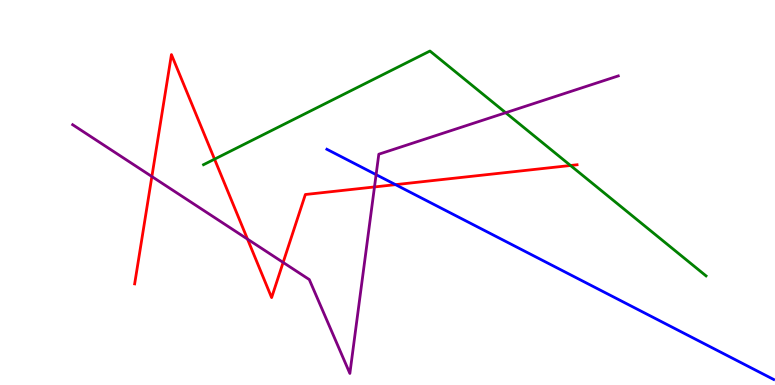[{'lines': ['blue', 'red'], 'intersections': [{'x': 5.1, 'y': 5.2}]}, {'lines': ['green', 'red'], 'intersections': [{'x': 2.77, 'y': 5.87}, {'x': 7.36, 'y': 5.7}]}, {'lines': ['purple', 'red'], 'intersections': [{'x': 1.96, 'y': 5.41}, {'x': 3.19, 'y': 3.79}, {'x': 3.65, 'y': 3.18}, {'x': 4.83, 'y': 5.14}]}, {'lines': ['blue', 'green'], 'intersections': []}, {'lines': ['blue', 'purple'], 'intersections': [{'x': 4.85, 'y': 5.46}]}, {'lines': ['green', 'purple'], 'intersections': [{'x': 6.53, 'y': 7.07}]}]